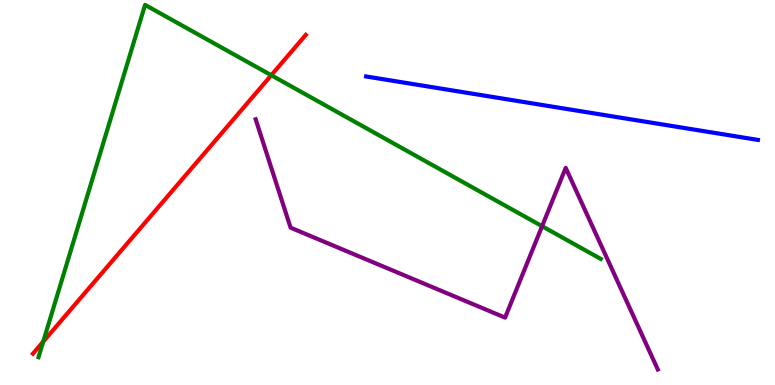[{'lines': ['blue', 'red'], 'intersections': []}, {'lines': ['green', 'red'], 'intersections': [{'x': 0.558, 'y': 1.13}, {'x': 3.5, 'y': 8.05}]}, {'lines': ['purple', 'red'], 'intersections': []}, {'lines': ['blue', 'green'], 'intersections': []}, {'lines': ['blue', 'purple'], 'intersections': []}, {'lines': ['green', 'purple'], 'intersections': [{'x': 6.99, 'y': 4.12}]}]